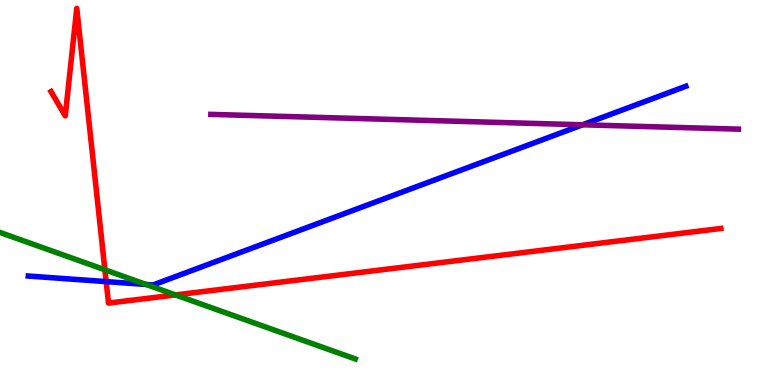[{'lines': ['blue', 'red'], 'intersections': [{'x': 1.37, 'y': 2.69}]}, {'lines': ['green', 'red'], 'intersections': [{'x': 1.35, 'y': 2.99}, {'x': 2.26, 'y': 2.34}]}, {'lines': ['purple', 'red'], 'intersections': []}, {'lines': ['blue', 'green'], 'intersections': [{'x': 1.89, 'y': 2.61}]}, {'lines': ['blue', 'purple'], 'intersections': [{'x': 7.52, 'y': 6.76}]}, {'lines': ['green', 'purple'], 'intersections': []}]